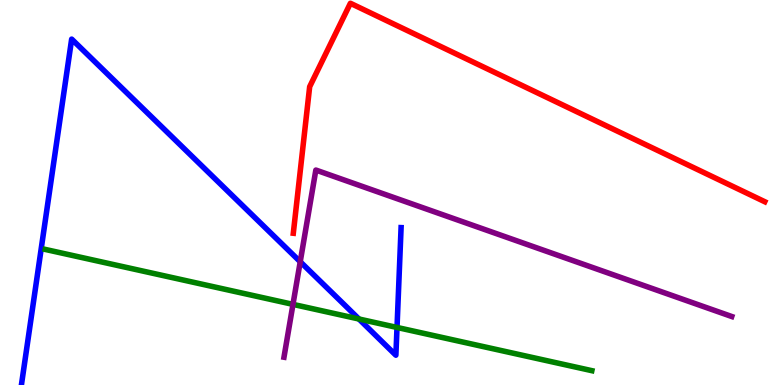[{'lines': ['blue', 'red'], 'intersections': []}, {'lines': ['green', 'red'], 'intersections': []}, {'lines': ['purple', 'red'], 'intersections': []}, {'lines': ['blue', 'green'], 'intersections': [{'x': 4.63, 'y': 1.71}, {'x': 5.12, 'y': 1.49}]}, {'lines': ['blue', 'purple'], 'intersections': [{'x': 3.87, 'y': 3.2}]}, {'lines': ['green', 'purple'], 'intersections': [{'x': 3.78, 'y': 2.09}]}]